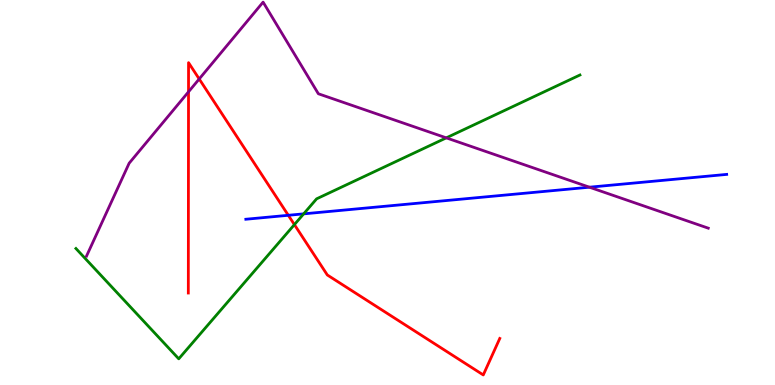[{'lines': ['blue', 'red'], 'intersections': [{'x': 3.72, 'y': 4.41}]}, {'lines': ['green', 'red'], 'intersections': [{'x': 3.8, 'y': 4.17}]}, {'lines': ['purple', 'red'], 'intersections': [{'x': 2.43, 'y': 7.61}, {'x': 2.57, 'y': 7.95}]}, {'lines': ['blue', 'green'], 'intersections': [{'x': 3.92, 'y': 4.45}]}, {'lines': ['blue', 'purple'], 'intersections': [{'x': 7.61, 'y': 5.14}]}, {'lines': ['green', 'purple'], 'intersections': [{'x': 5.76, 'y': 6.42}]}]